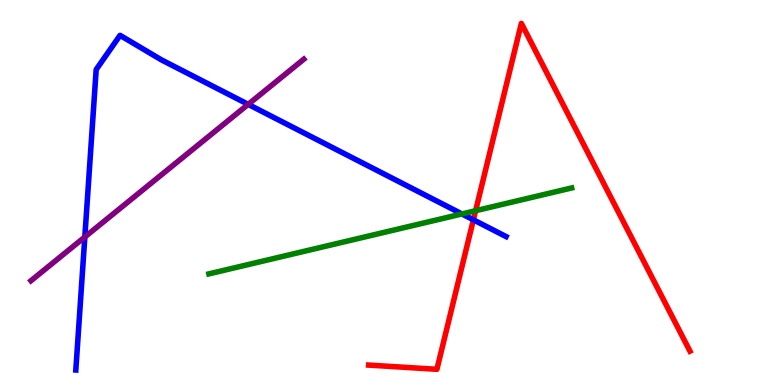[{'lines': ['blue', 'red'], 'intersections': [{'x': 6.11, 'y': 4.29}]}, {'lines': ['green', 'red'], 'intersections': [{'x': 6.14, 'y': 4.53}]}, {'lines': ['purple', 'red'], 'intersections': []}, {'lines': ['blue', 'green'], 'intersections': [{'x': 5.96, 'y': 4.44}]}, {'lines': ['blue', 'purple'], 'intersections': [{'x': 1.09, 'y': 3.84}, {'x': 3.2, 'y': 7.29}]}, {'lines': ['green', 'purple'], 'intersections': []}]